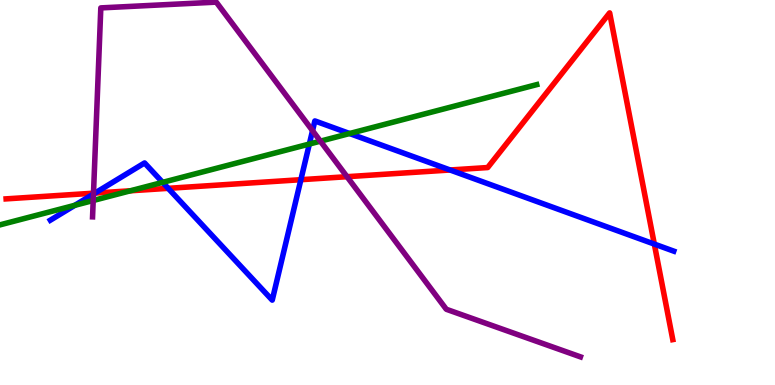[{'lines': ['blue', 'red'], 'intersections': [{'x': 1.22, 'y': 4.98}, {'x': 2.17, 'y': 5.11}, {'x': 3.88, 'y': 5.33}, {'x': 5.81, 'y': 5.58}, {'x': 8.44, 'y': 3.66}]}, {'lines': ['green', 'red'], 'intersections': [{'x': 1.68, 'y': 5.04}]}, {'lines': ['purple', 'red'], 'intersections': [{'x': 1.21, 'y': 4.98}, {'x': 4.48, 'y': 5.41}]}, {'lines': ['blue', 'green'], 'intersections': [{'x': 0.966, 'y': 4.67}, {'x': 2.1, 'y': 5.26}, {'x': 3.99, 'y': 6.26}, {'x': 4.51, 'y': 6.53}]}, {'lines': ['blue', 'purple'], 'intersections': [{'x': 1.21, 'y': 4.96}, {'x': 4.03, 'y': 6.61}]}, {'lines': ['green', 'purple'], 'intersections': [{'x': 1.2, 'y': 4.79}, {'x': 4.13, 'y': 6.33}]}]